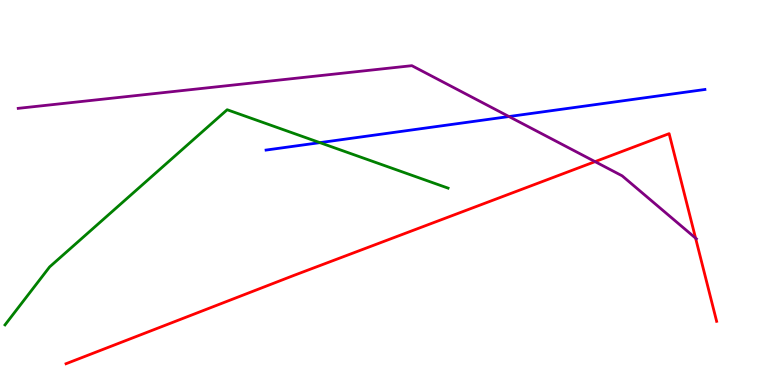[{'lines': ['blue', 'red'], 'intersections': []}, {'lines': ['green', 'red'], 'intersections': []}, {'lines': ['purple', 'red'], 'intersections': [{'x': 7.68, 'y': 5.8}, {'x': 8.98, 'y': 3.81}]}, {'lines': ['blue', 'green'], 'intersections': [{'x': 4.13, 'y': 6.3}]}, {'lines': ['blue', 'purple'], 'intersections': [{'x': 6.57, 'y': 6.97}]}, {'lines': ['green', 'purple'], 'intersections': []}]